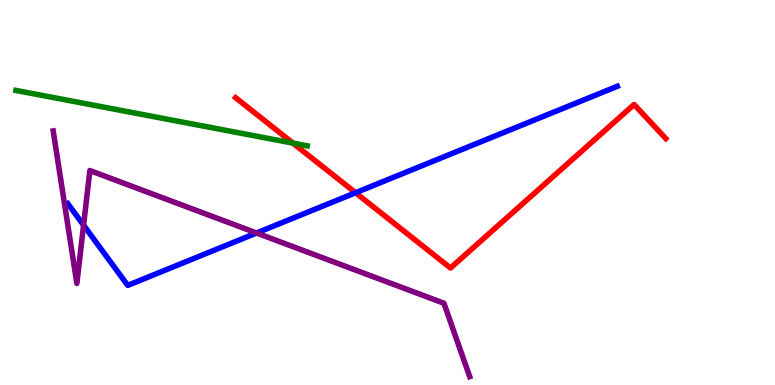[{'lines': ['blue', 'red'], 'intersections': [{'x': 4.59, 'y': 4.99}]}, {'lines': ['green', 'red'], 'intersections': [{'x': 3.78, 'y': 6.28}]}, {'lines': ['purple', 'red'], 'intersections': []}, {'lines': ['blue', 'green'], 'intersections': []}, {'lines': ['blue', 'purple'], 'intersections': [{'x': 1.08, 'y': 4.15}, {'x': 3.31, 'y': 3.95}]}, {'lines': ['green', 'purple'], 'intersections': []}]